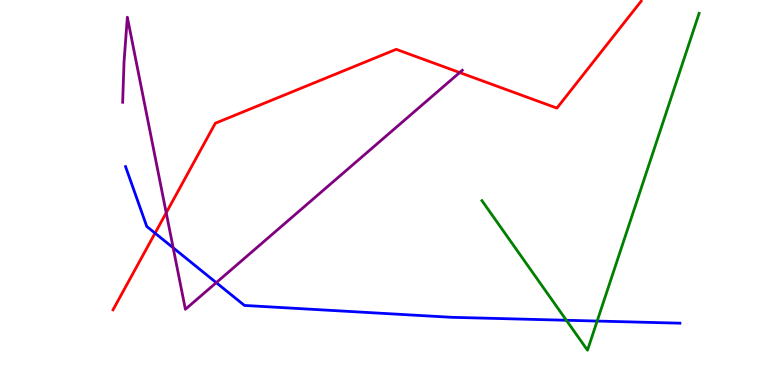[{'lines': ['blue', 'red'], 'intersections': [{'x': 2.0, 'y': 3.94}]}, {'lines': ['green', 'red'], 'intersections': []}, {'lines': ['purple', 'red'], 'intersections': [{'x': 2.14, 'y': 4.47}, {'x': 5.93, 'y': 8.12}]}, {'lines': ['blue', 'green'], 'intersections': [{'x': 7.31, 'y': 1.68}, {'x': 7.71, 'y': 1.66}]}, {'lines': ['blue', 'purple'], 'intersections': [{'x': 2.23, 'y': 3.56}, {'x': 2.79, 'y': 2.66}]}, {'lines': ['green', 'purple'], 'intersections': []}]